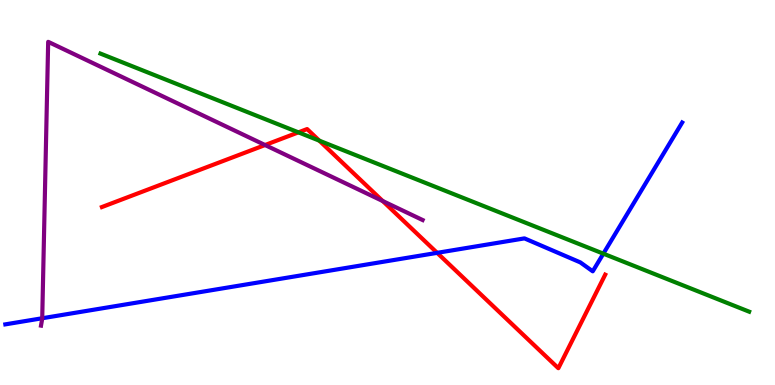[{'lines': ['blue', 'red'], 'intersections': [{'x': 5.64, 'y': 3.43}]}, {'lines': ['green', 'red'], 'intersections': [{'x': 3.85, 'y': 6.56}, {'x': 4.12, 'y': 6.35}]}, {'lines': ['purple', 'red'], 'intersections': [{'x': 3.42, 'y': 6.23}, {'x': 4.94, 'y': 4.78}]}, {'lines': ['blue', 'green'], 'intersections': [{'x': 7.79, 'y': 3.41}]}, {'lines': ['blue', 'purple'], 'intersections': [{'x': 0.545, 'y': 1.73}]}, {'lines': ['green', 'purple'], 'intersections': []}]